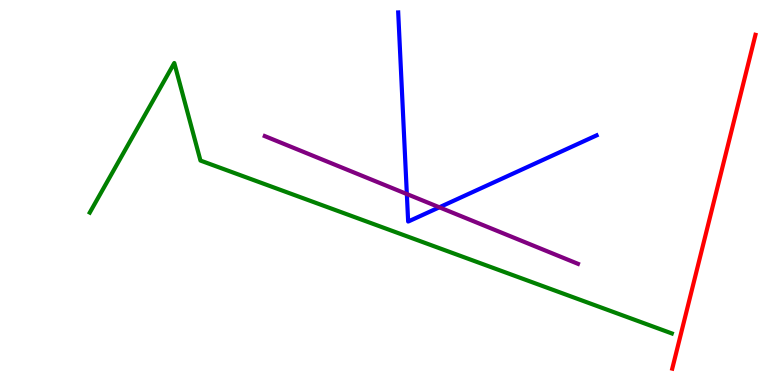[{'lines': ['blue', 'red'], 'intersections': []}, {'lines': ['green', 'red'], 'intersections': []}, {'lines': ['purple', 'red'], 'intersections': []}, {'lines': ['blue', 'green'], 'intersections': []}, {'lines': ['blue', 'purple'], 'intersections': [{'x': 5.25, 'y': 4.96}, {'x': 5.67, 'y': 4.62}]}, {'lines': ['green', 'purple'], 'intersections': []}]